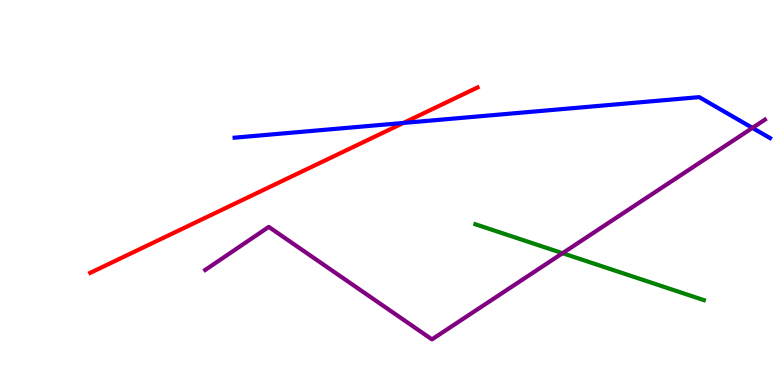[{'lines': ['blue', 'red'], 'intersections': [{'x': 5.21, 'y': 6.81}]}, {'lines': ['green', 'red'], 'intersections': []}, {'lines': ['purple', 'red'], 'intersections': []}, {'lines': ['blue', 'green'], 'intersections': []}, {'lines': ['blue', 'purple'], 'intersections': [{'x': 9.71, 'y': 6.68}]}, {'lines': ['green', 'purple'], 'intersections': [{'x': 7.26, 'y': 3.42}]}]